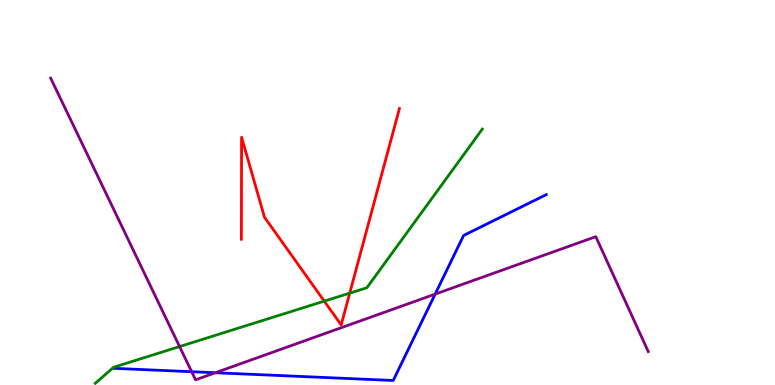[{'lines': ['blue', 'red'], 'intersections': []}, {'lines': ['green', 'red'], 'intersections': [{'x': 4.18, 'y': 2.18}, {'x': 4.51, 'y': 2.39}]}, {'lines': ['purple', 'red'], 'intersections': []}, {'lines': ['blue', 'green'], 'intersections': []}, {'lines': ['blue', 'purple'], 'intersections': [{'x': 2.47, 'y': 0.345}, {'x': 2.78, 'y': 0.318}, {'x': 5.61, 'y': 2.36}]}, {'lines': ['green', 'purple'], 'intersections': [{'x': 2.32, 'y': 0.998}]}]